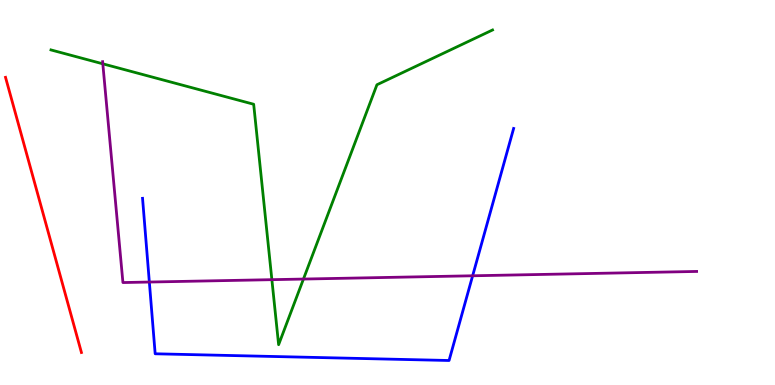[{'lines': ['blue', 'red'], 'intersections': []}, {'lines': ['green', 'red'], 'intersections': []}, {'lines': ['purple', 'red'], 'intersections': []}, {'lines': ['blue', 'green'], 'intersections': []}, {'lines': ['blue', 'purple'], 'intersections': [{'x': 1.93, 'y': 2.67}, {'x': 6.1, 'y': 2.84}]}, {'lines': ['green', 'purple'], 'intersections': [{'x': 1.33, 'y': 8.34}, {'x': 3.51, 'y': 2.74}, {'x': 3.92, 'y': 2.75}]}]